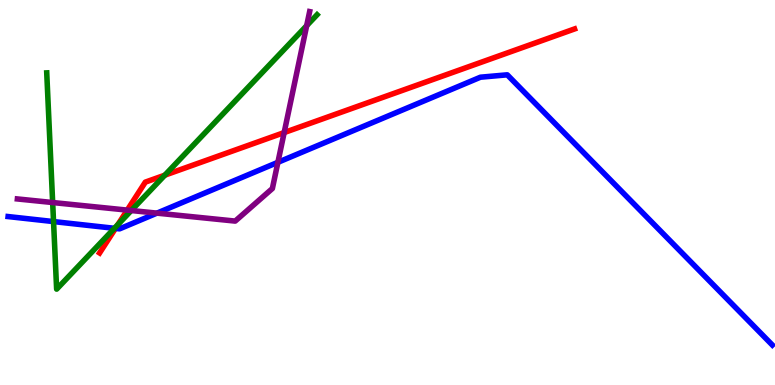[{'lines': ['blue', 'red'], 'intersections': [{'x': 1.49, 'y': 4.07}]}, {'lines': ['green', 'red'], 'intersections': [{'x': 1.52, 'y': 4.17}, {'x': 2.13, 'y': 5.45}]}, {'lines': ['purple', 'red'], 'intersections': [{'x': 1.64, 'y': 4.54}, {'x': 3.67, 'y': 6.56}]}, {'lines': ['blue', 'green'], 'intersections': [{'x': 0.691, 'y': 4.24}, {'x': 1.48, 'y': 4.07}]}, {'lines': ['blue', 'purple'], 'intersections': [{'x': 2.03, 'y': 4.46}, {'x': 3.59, 'y': 5.78}]}, {'lines': ['green', 'purple'], 'intersections': [{'x': 0.68, 'y': 4.74}, {'x': 1.69, 'y': 4.53}, {'x': 3.96, 'y': 9.33}]}]